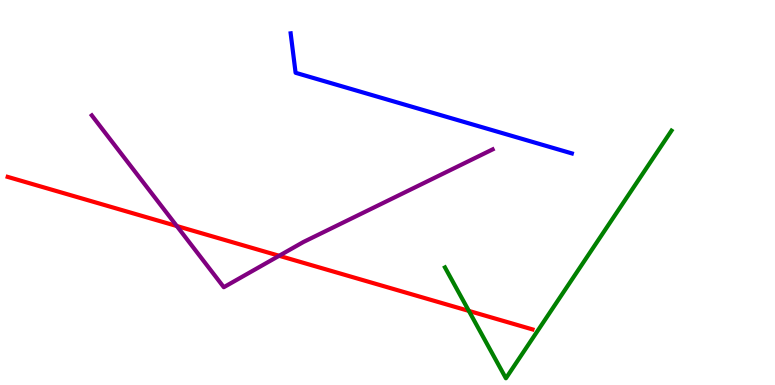[{'lines': ['blue', 'red'], 'intersections': []}, {'lines': ['green', 'red'], 'intersections': [{'x': 6.05, 'y': 1.92}]}, {'lines': ['purple', 'red'], 'intersections': [{'x': 2.28, 'y': 4.13}, {'x': 3.6, 'y': 3.36}]}, {'lines': ['blue', 'green'], 'intersections': []}, {'lines': ['blue', 'purple'], 'intersections': []}, {'lines': ['green', 'purple'], 'intersections': []}]